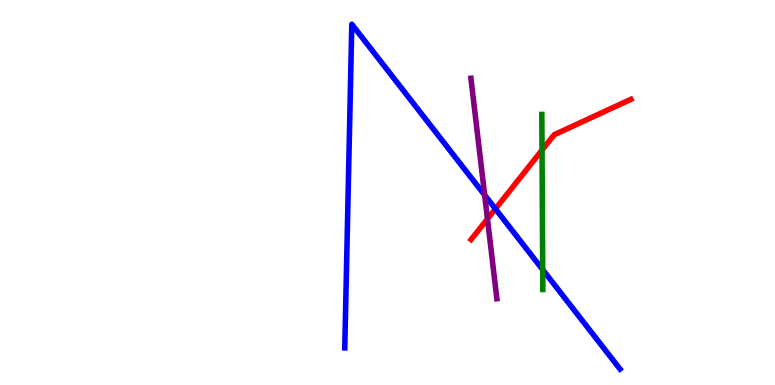[{'lines': ['blue', 'red'], 'intersections': [{'x': 6.39, 'y': 4.57}]}, {'lines': ['green', 'red'], 'intersections': [{'x': 6.99, 'y': 6.1}]}, {'lines': ['purple', 'red'], 'intersections': [{'x': 6.29, 'y': 4.31}]}, {'lines': ['blue', 'green'], 'intersections': [{'x': 7.0, 'y': 3.0}]}, {'lines': ['blue', 'purple'], 'intersections': [{'x': 6.25, 'y': 4.93}]}, {'lines': ['green', 'purple'], 'intersections': []}]